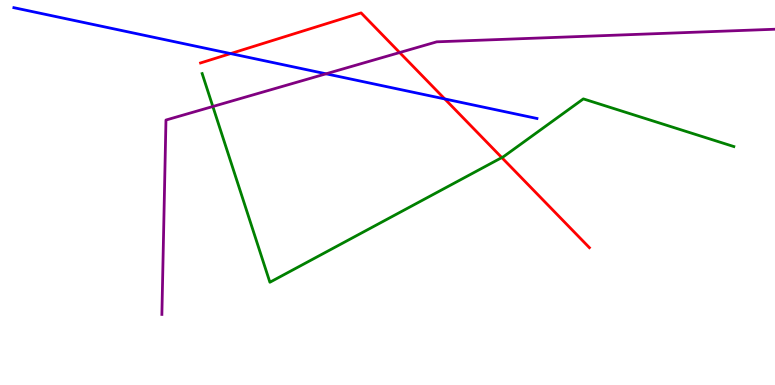[{'lines': ['blue', 'red'], 'intersections': [{'x': 2.98, 'y': 8.61}, {'x': 5.74, 'y': 7.43}]}, {'lines': ['green', 'red'], 'intersections': [{'x': 6.47, 'y': 5.91}]}, {'lines': ['purple', 'red'], 'intersections': [{'x': 5.16, 'y': 8.64}]}, {'lines': ['blue', 'green'], 'intersections': []}, {'lines': ['blue', 'purple'], 'intersections': [{'x': 4.21, 'y': 8.08}]}, {'lines': ['green', 'purple'], 'intersections': [{'x': 2.75, 'y': 7.23}]}]